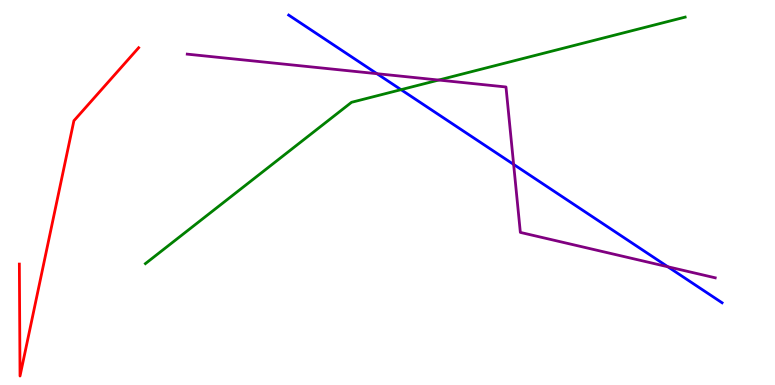[{'lines': ['blue', 'red'], 'intersections': []}, {'lines': ['green', 'red'], 'intersections': []}, {'lines': ['purple', 'red'], 'intersections': []}, {'lines': ['blue', 'green'], 'intersections': [{'x': 5.17, 'y': 7.67}]}, {'lines': ['blue', 'purple'], 'intersections': [{'x': 4.86, 'y': 8.09}, {'x': 6.63, 'y': 5.73}, {'x': 8.62, 'y': 3.07}]}, {'lines': ['green', 'purple'], 'intersections': [{'x': 5.66, 'y': 7.92}]}]